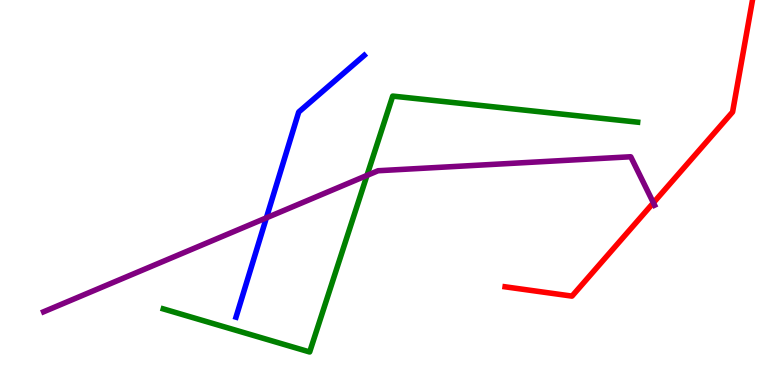[{'lines': ['blue', 'red'], 'intersections': []}, {'lines': ['green', 'red'], 'intersections': []}, {'lines': ['purple', 'red'], 'intersections': [{'x': 8.43, 'y': 4.73}]}, {'lines': ['blue', 'green'], 'intersections': []}, {'lines': ['blue', 'purple'], 'intersections': [{'x': 3.44, 'y': 4.34}]}, {'lines': ['green', 'purple'], 'intersections': [{'x': 4.74, 'y': 5.44}]}]